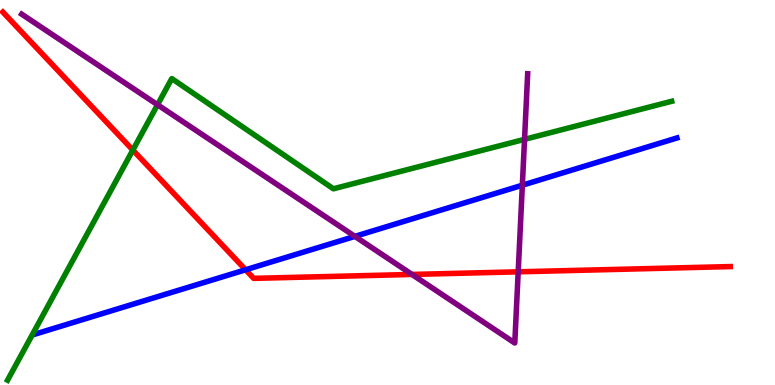[{'lines': ['blue', 'red'], 'intersections': [{'x': 3.17, 'y': 2.99}]}, {'lines': ['green', 'red'], 'intersections': [{'x': 1.71, 'y': 6.1}]}, {'lines': ['purple', 'red'], 'intersections': [{'x': 5.32, 'y': 2.87}, {'x': 6.69, 'y': 2.94}]}, {'lines': ['blue', 'green'], 'intersections': []}, {'lines': ['blue', 'purple'], 'intersections': [{'x': 4.58, 'y': 3.86}, {'x': 6.74, 'y': 5.19}]}, {'lines': ['green', 'purple'], 'intersections': [{'x': 2.03, 'y': 7.28}, {'x': 6.77, 'y': 6.38}]}]